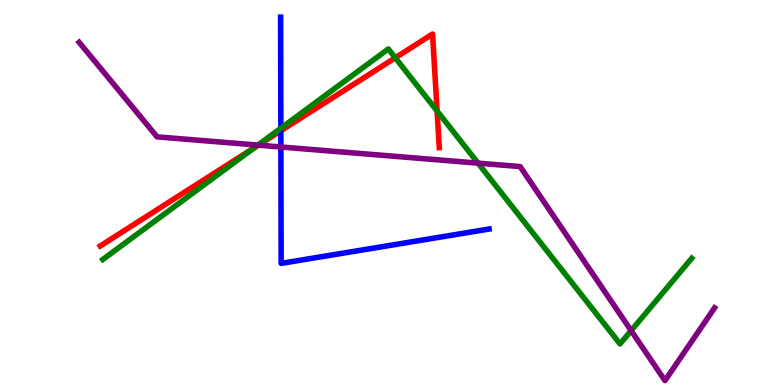[{'lines': ['blue', 'red'], 'intersections': [{'x': 3.62, 'y': 6.6}]}, {'lines': ['green', 'red'], 'intersections': [{'x': 3.29, 'y': 6.17}, {'x': 5.1, 'y': 8.5}, {'x': 5.64, 'y': 7.12}]}, {'lines': ['purple', 'red'], 'intersections': [{'x': 3.33, 'y': 6.23}]}, {'lines': ['blue', 'green'], 'intersections': [{'x': 3.62, 'y': 6.67}]}, {'lines': ['blue', 'purple'], 'intersections': [{'x': 3.62, 'y': 6.18}]}, {'lines': ['green', 'purple'], 'intersections': [{'x': 3.33, 'y': 6.23}, {'x': 6.17, 'y': 5.76}, {'x': 8.14, 'y': 1.41}]}]